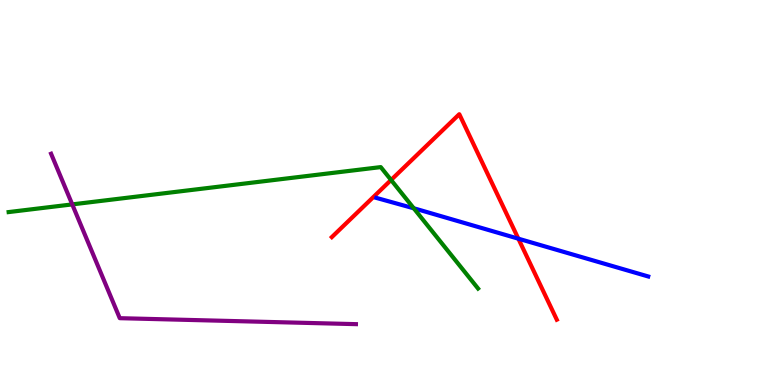[{'lines': ['blue', 'red'], 'intersections': [{'x': 6.69, 'y': 3.8}]}, {'lines': ['green', 'red'], 'intersections': [{'x': 5.05, 'y': 5.33}]}, {'lines': ['purple', 'red'], 'intersections': []}, {'lines': ['blue', 'green'], 'intersections': [{'x': 5.34, 'y': 4.59}]}, {'lines': ['blue', 'purple'], 'intersections': []}, {'lines': ['green', 'purple'], 'intersections': [{'x': 0.932, 'y': 4.69}]}]